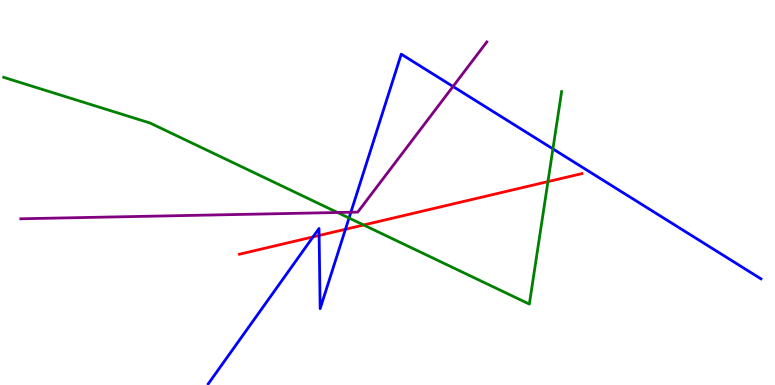[{'lines': ['blue', 'red'], 'intersections': [{'x': 4.04, 'y': 3.85}, {'x': 4.12, 'y': 3.88}, {'x': 4.46, 'y': 4.04}]}, {'lines': ['green', 'red'], 'intersections': [{'x': 4.69, 'y': 4.16}, {'x': 7.07, 'y': 5.28}]}, {'lines': ['purple', 'red'], 'intersections': []}, {'lines': ['blue', 'green'], 'intersections': [{'x': 4.5, 'y': 4.34}, {'x': 7.13, 'y': 6.13}]}, {'lines': ['blue', 'purple'], 'intersections': [{'x': 4.53, 'y': 4.49}, {'x': 5.85, 'y': 7.75}]}, {'lines': ['green', 'purple'], 'intersections': [{'x': 4.35, 'y': 4.48}]}]